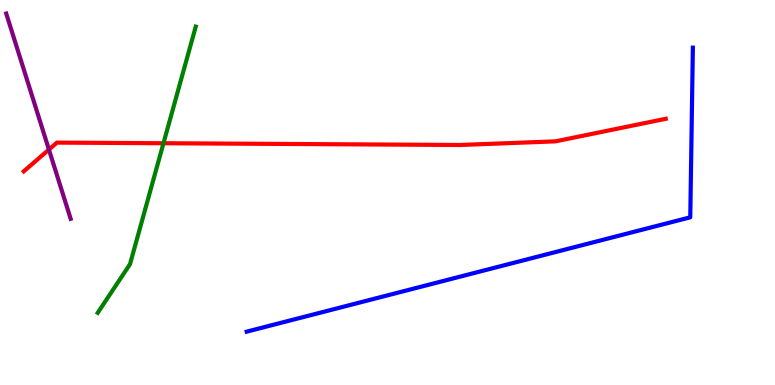[{'lines': ['blue', 'red'], 'intersections': []}, {'lines': ['green', 'red'], 'intersections': [{'x': 2.11, 'y': 6.28}]}, {'lines': ['purple', 'red'], 'intersections': [{'x': 0.631, 'y': 6.12}]}, {'lines': ['blue', 'green'], 'intersections': []}, {'lines': ['blue', 'purple'], 'intersections': []}, {'lines': ['green', 'purple'], 'intersections': []}]